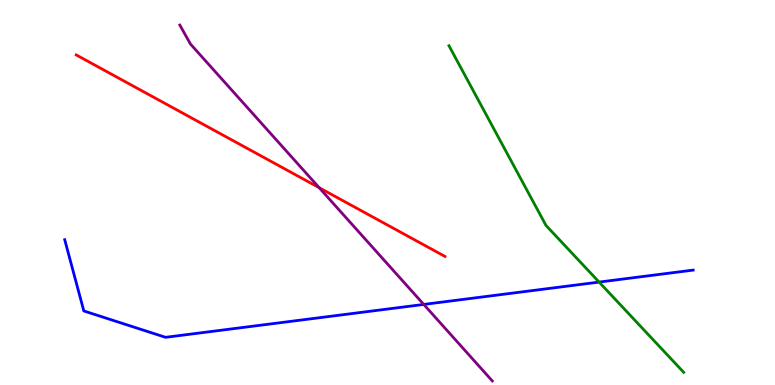[{'lines': ['blue', 'red'], 'intersections': []}, {'lines': ['green', 'red'], 'intersections': []}, {'lines': ['purple', 'red'], 'intersections': [{'x': 4.12, 'y': 5.13}]}, {'lines': ['blue', 'green'], 'intersections': [{'x': 7.73, 'y': 2.67}]}, {'lines': ['blue', 'purple'], 'intersections': [{'x': 5.47, 'y': 2.09}]}, {'lines': ['green', 'purple'], 'intersections': []}]